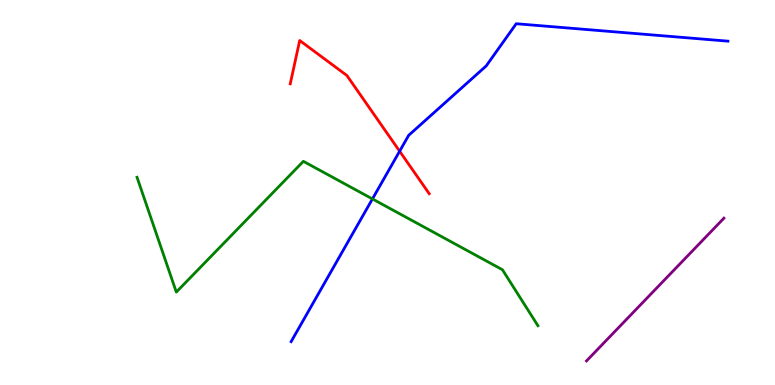[{'lines': ['blue', 'red'], 'intersections': [{'x': 5.16, 'y': 6.07}]}, {'lines': ['green', 'red'], 'intersections': []}, {'lines': ['purple', 'red'], 'intersections': []}, {'lines': ['blue', 'green'], 'intersections': [{'x': 4.81, 'y': 4.83}]}, {'lines': ['blue', 'purple'], 'intersections': []}, {'lines': ['green', 'purple'], 'intersections': []}]